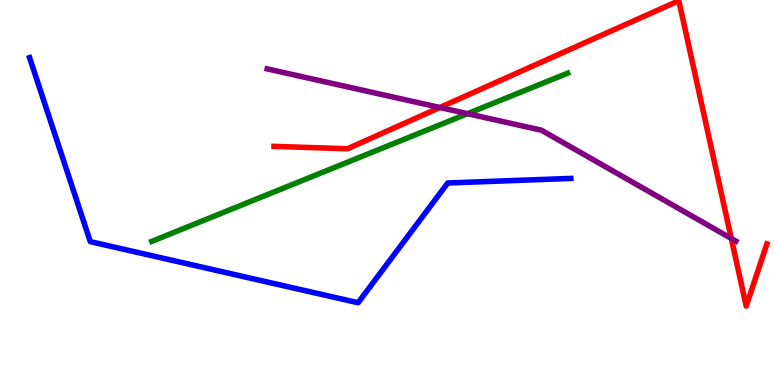[{'lines': ['blue', 'red'], 'intersections': []}, {'lines': ['green', 'red'], 'intersections': []}, {'lines': ['purple', 'red'], 'intersections': [{'x': 5.68, 'y': 7.21}, {'x': 9.44, 'y': 3.81}]}, {'lines': ['blue', 'green'], 'intersections': []}, {'lines': ['blue', 'purple'], 'intersections': []}, {'lines': ['green', 'purple'], 'intersections': [{'x': 6.03, 'y': 7.05}]}]